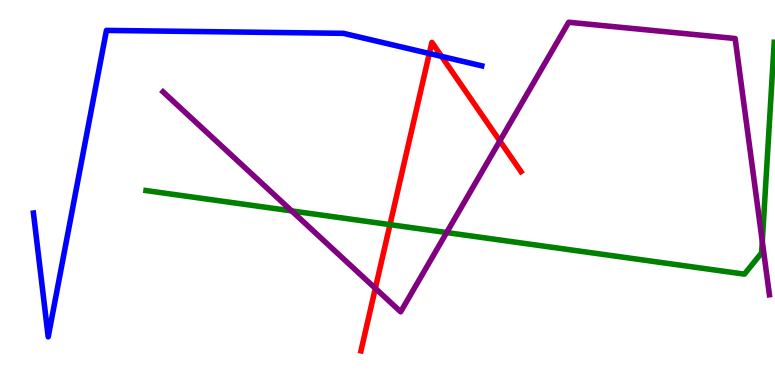[{'lines': ['blue', 'red'], 'intersections': [{'x': 5.54, 'y': 8.61}, {'x': 5.7, 'y': 8.54}]}, {'lines': ['green', 'red'], 'intersections': [{'x': 5.03, 'y': 4.17}]}, {'lines': ['purple', 'red'], 'intersections': [{'x': 4.84, 'y': 2.51}, {'x': 6.45, 'y': 6.34}]}, {'lines': ['blue', 'green'], 'intersections': []}, {'lines': ['blue', 'purple'], 'intersections': []}, {'lines': ['green', 'purple'], 'intersections': [{'x': 3.76, 'y': 4.52}, {'x': 5.76, 'y': 3.96}, {'x': 9.84, 'y': 3.73}]}]